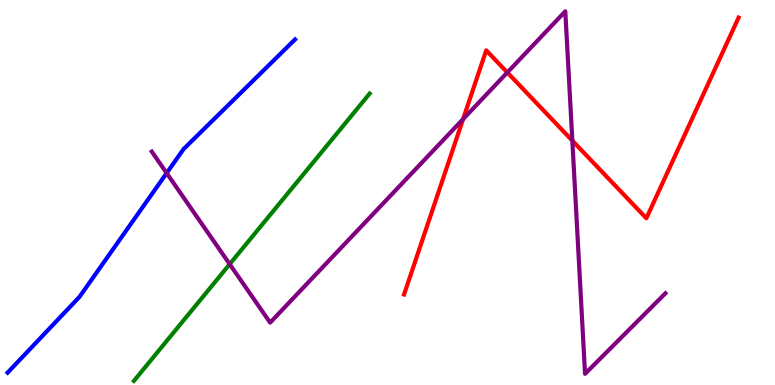[{'lines': ['blue', 'red'], 'intersections': []}, {'lines': ['green', 'red'], 'intersections': []}, {'lines': ['purple', 'red'], 'intersections': [{'x': 5.98, 'y': 6.91}, {'x': 6.55, 'y': 8.12}, {'x': 7.39, 'y': 6.35}]}, {'lines': ['blue', 'green'], 'intersections': []}, {'lines': ['blue', 'purple'], 'intersections': [{'x': 2.15, 'y': 5.5}]}, {'lines': ['green', 'purple'], 'intersections': [{'x': 2.96, 'y': 3.14}]}]